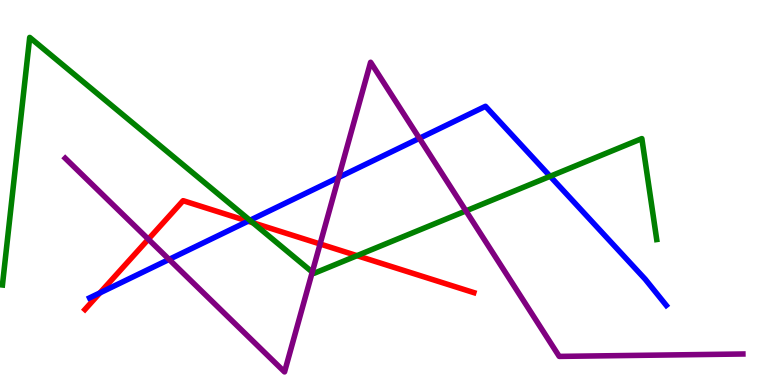[{'lines': ['blue', 'red'], 'intersections': [{'x': 1.29, 'y': 2.39}, {'x': 3.2, 'y': 4.25}]}, {'lines': ['green', 'red'], 'intersections': [{'x': 3.26, 'y': 4.21}, {'x': 4.61, 'y': 3.36}]}, {'lines': ['purple', 'red'], 'intersections': [{'x': 1.91, 'y': 3.79}, {'x': 4.13, 'y': 3.66}]}, {'lines': ['blue', 'green'], 'intersections': [{'x': 3.22, 'y': 4.28}, {'x': 7.1, 'y': 5.42}]}, {'lines': ['blue', 'purple'], 'intersections': [{'x': 2.18, 'y': 3.26}, {'x': 4.37, 'y': 5.39}, {'x': 5.41, 'y': 6.41}]}, {'lines': ['green', 'purple'], 'intersections': [{'x': 4.03, 'y': 2.93}, {'x': 6.01, 'y': 4.52}]}]